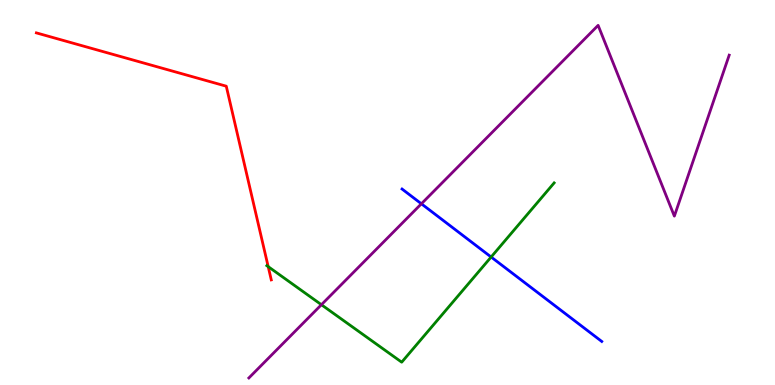[{'lines': ['blue', 'red'], 'intersections': []}, {'lines': ['green', 'red'], 'intersections': [{'x': 3.46, 'y': 3.07}]}, {'lines': ['purple', 'red'], 'intersections': []}, {'lines': ['blue', 'green'], 'intersections': [{'x': 6.34, 'y': 3.32}]}, {'lines': ['blue', 'purple'], 'intersections': [{'x': 5.44, 'y': 4.71}]}, {'lines': ['green', 'purple'], 'intersections': [{'x': 4.15, 'y': 2.09}]}]